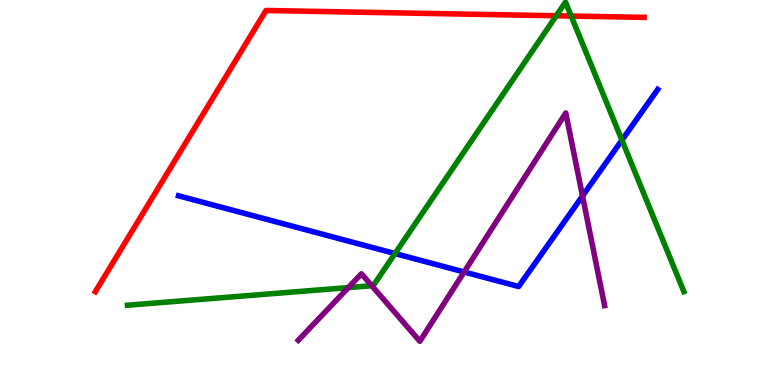[{'lines': ['blue', 'red'], 'intersections': []}, {'lines': ['green', 'red'], 'intersections': [{'x': 7.18, 'y': 9.59}, {'x': 7.37, 'y': 9.58}]}, {'lines': ['purple', 'red'], 'intersections': []}, {'lines': ['blue', 'green'], 'intersections': [{'x': 5.1, 'y': 3.41}, {'x': 8.02, 'y': 6.36}]}, {'lines': ['blue', 'purple'], 'intersections': [{'x': 5.99, 'y': 2.94}, {'x': 7.52, 'y': 4.91}]}, {'lines': ['green', 'purple'], 'intersections': [{'x': 4.49, 'y': 2.53}, {'x': 4.8, 'y': 2.58}]}]